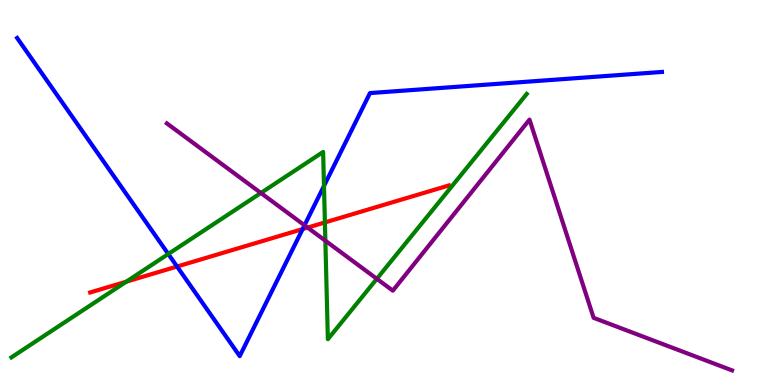[{'lines': ['blue', 'red'], 'intersections': [{'x': 2.28, 'y': 3.08}, {'x': 3.9, 'y': 4.05}]}, {'lines': ['green', 'red'], 'intersections': [{'x': 1.63, 'y': 2.68}, {'x': 4.19, 'y': 4.22}]}, {'lines': ['purple', 'red'], 'intersections': [{'x': 3.97, 'y': 4.09}]}, {'lines': ['blue', 'green'], 'intersections': [{'x': 2.17, 'y': 3.4}, {'x': 4.18, 'y': 5.17}]}, {'lines': ['blue', 'purple'], 'intersections': [{'x': 3.93, 'y': 4.15}]}, {'lines': ['green', 'purple'], 'intersections': [{'x': 3.37, 'y': 4.99}, {'x': 4.2, 'y': 3.75}, {'x': 4.86, 'y': 2.76}]}]